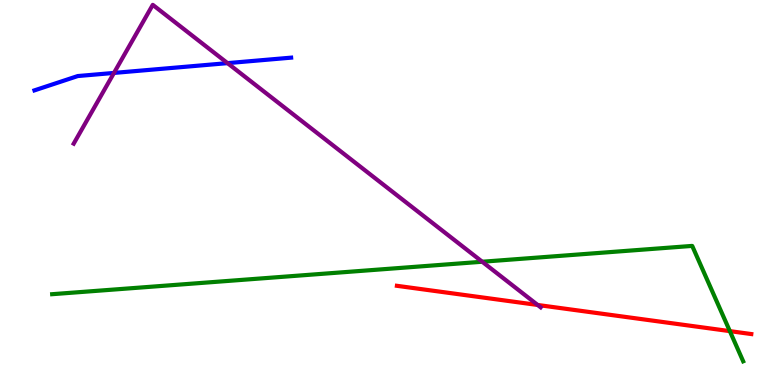[{'lines': ['blue', 'red'], 'intersections': []}, {'lines': ['green', 'red'], 'intersections': [{'x': 9.42, 'y': 1.4}]}, {'lines': ['purple', 'red'], 'intersections': [{'x': 6.94, 'y': 2.08}]}, {'lines': ['blue', 'green'], 'intersections': []}, {'lines': ['blue', 'purple'], 'intersections': [{'x': 1.47, 'y': 8.11}, {'x': 2.94, 'y': 8.36}]}, {'lines': ['green', 'purple'], 'intersections': [{'x': 6.22, 'y': 3.2}]}]